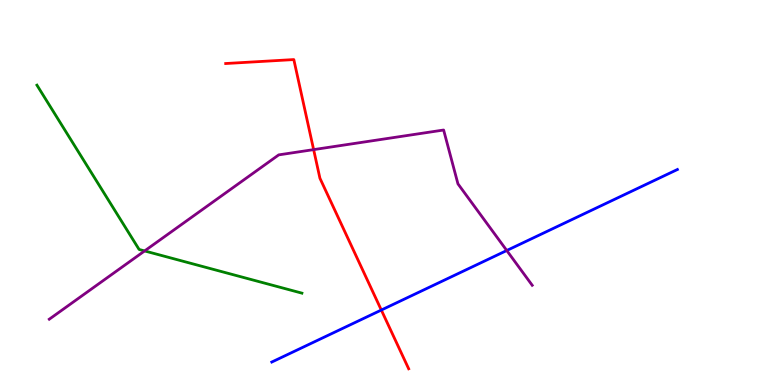[{'lines': ['blue', 'red'], 'intersections': [{'x': 4.92, 'y': 1.95}]}, {'lines': ['green', 'red'], 'intersections': []}, {'lines': ['purple', 'red'], 'intersections': [{'x': 4.05, 'y': 6.11}]}, {'lines': ['blue', 'green'], 'intersections': []}, {'lines': ['blue', 'purple'], 'intersections': [{'x': 6.54, 'y': 3.49}]}, {'lines': ['green', 'purple'], 'intersections': [{'x': 1.87, 'y': 3.48}]}]